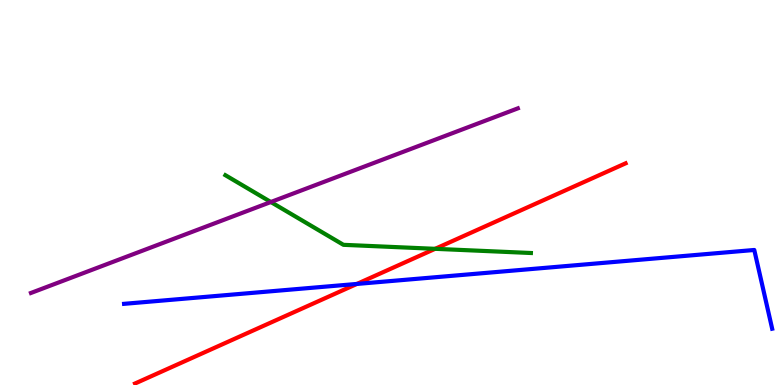[{'lines': ['blue', 'red'], 'intersections': [{'x': 4.6, 'y': 2.62}]}, {'lines': ['green', 'red'], 'intersections': [{'x': 5.61, 'y': 3.54}]}, {'lines': ['purple', 'red'], 'intersections': []}, {'lines': ['blue', 'green'], 'intersections': []}, {'lines': ['blue', 'purple'], 'intersections': []}, {'lines': ['green', 'purple'], 'intersections': [{'x': 3.49, 'y': 4.75}]}]